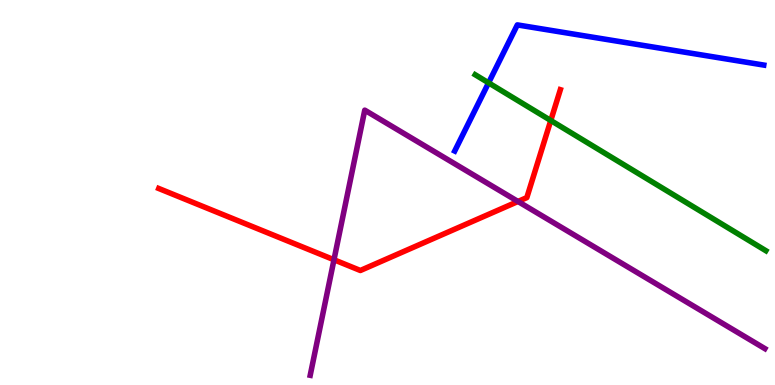[{'lines': ['blue', 'red'], 'intersections': []}, {'lines': ['green', 'red'], 'intersections': [{'x': 7.11, 'y': 6.87}]}, {'lines': ['purple', 'red'], 'intersections': [{'x': 4.31, 'y': 3.25}, {'x': 6.68, 'y': 4.77}]}, {'lines': ['blue', 'green'], 'intersections': [{'x': 6.3, 'y': 7.85}]}, {'lines': ['blue', 'purple'], 'intersections': []}, {'lines': ['green', 'purple'], 'intersections': []}]